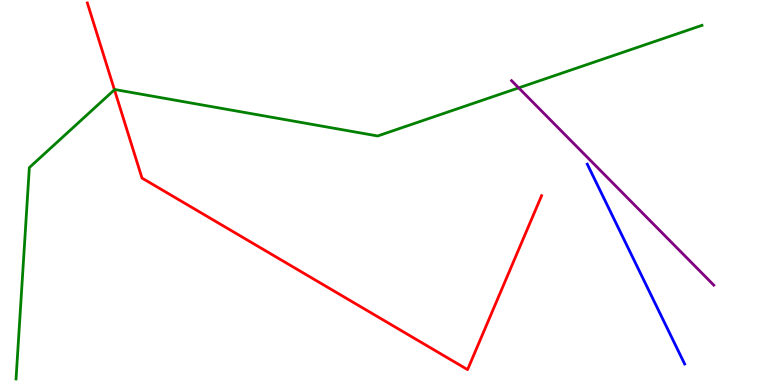[{'lines': ['blue', 'red'], 'intersections': []}, {'lines': ['green', 'red'], 'intersections': [{'x': 1.48, 'y': 7.67}]}, {'lines': ['purple', 'red'], 'intersections': []}, {'lines': ['blue', 'green'], 'intersections': []}, {'lines': ['blue', 'purple'], 'intersections': []}, {'lines': ['green', 'purple'], 'intersections': [{'x': 6.69, 'y': 7.72}]}]